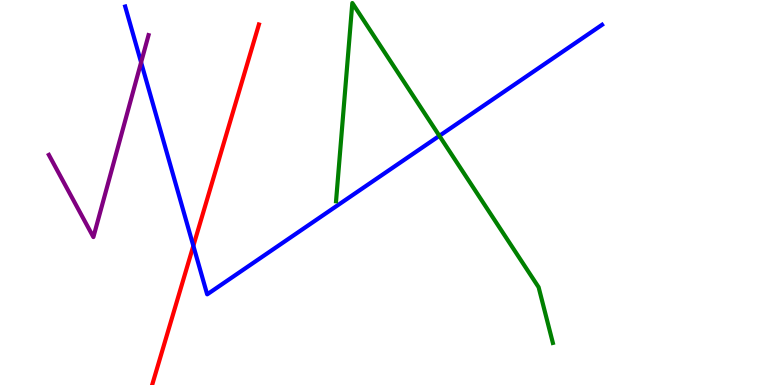[{'lines': ['blue', 'red'], 'intersections': [{'x': 2.49, 'y': 3.61}]}, {'lines': ['green', 'red'], 'intersections': []}, {'lines': ['purple', 'red'], 'intersections': []}, {'lines': ['blue', 'green'], 'intersections': [{'x': 5.67, 'y': 6.47}]}, {'lines': ['blue', 'purple'], 'intersections': [{'x': 1.82, 'y': 8.38}]}, {'lines': ['green', 'purple'], 'intersections': []}]